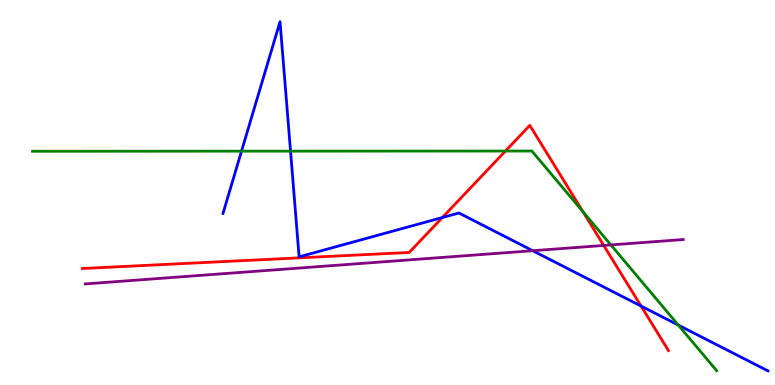[{'lines': ['blue', 'red'], 'intersections': [{'x': 5.71, 'y': 4.35}, {'x': 8.27, 'y': 2.05}]}, {'lines': ['green', 'red'], 'intersections': [{'x': 6.52, 'y': 6.08}, {'x': 7.52, 'y': 4.5}]}, {'lines': ['purple', 'red'], 'intersections': [{'x': 7.79, 'y': 3.62}]}, {'lines': ['blue', 'green'], 'intersections': [{'x': 3.12, 'y': 6.07}, {'x': 3.75, 'y': 6.07}, {'x': 8.75, 'y': 1.56}]}, {'lines': ['blue', 'purple'], 'intersections': [{'x': 6.87, 'y': 3.49}]}, {'lines': ['green', 'purple'], 'intersections': [{'x': 7.88, 'y': 3.64}]}]